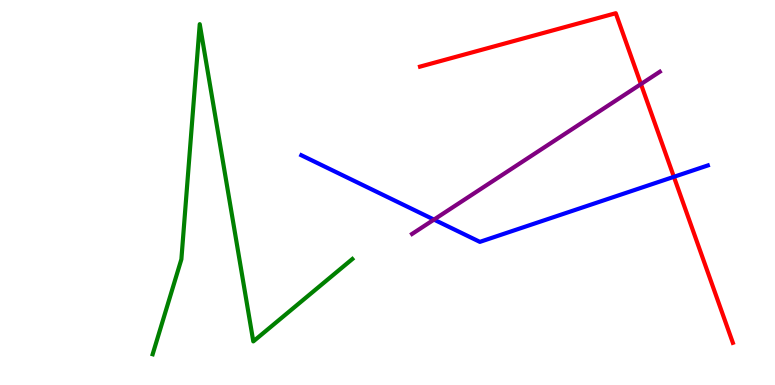[{'lines': ['blue', 'red'], 'intersections': [{'x': 8.7, 'y': 5.41}]}, {'lines': ['green', 'red'], 'intersections': []}, {'lines': ['purple', 'red'], 'intersections': [{'x': 8.27, 'y': 7.82}]}, {'lines': ['blue', 'green'], 'intersections': []}, {'lines': ['blue', 'purple'], 'intersections': [{'x': 5.6, 'y': 4.3}]}, {'lines': ['green', 'purple'], 'intersections': []}]